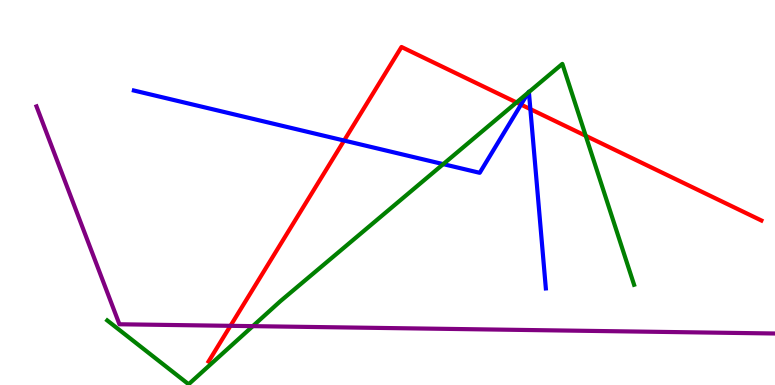[{'lines': ['blue', 'red'], 'intersections': [{'x': 4.44, 'y': 6.35}, {'x': 6.72, 'y': 7.28}, {'x': 6.84, 'y': 7.17}]}, {'lines': ['green', 'red'], 'intersections': [{'x': 6.66, 'y': 7.34}, {'x': 7.56, 'y': 6.47}]}, {'lines': ['purple', 'red'], 'intersections': [{'x': 2.97, 'y': 1.54}]}, {'lines': ['blue', 'green'], 'intersections': [{'x': 5.72, 'y': 5.74}, {'x': 6.82, 'y': 7.6}, {'x': 6.82, 'y': 7.61}]}, {'lines': ['blue', 'purple'], 'intersections': []}, {'lines': ['green', 'purple'], 'intersections': [{'x': 3.26, 'y': 1.53}]}]